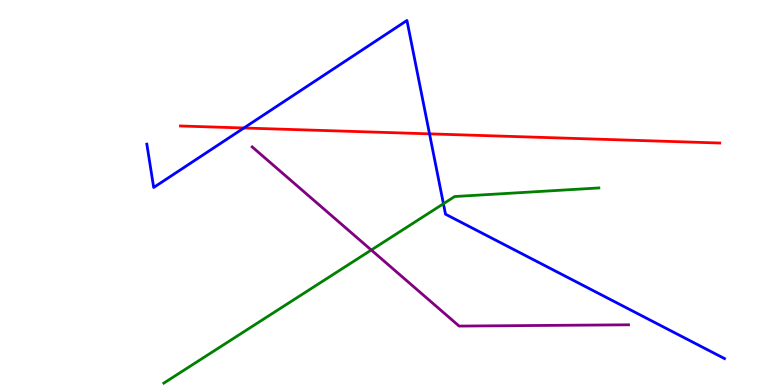[{'lines': ['blue', 'red'], 'intersections': [{'x': 3.15, 'y': 6.68}, {'x': 5.54, 'y': 6.52}]}, {'lines': ['green', 'red'], 'intersections': []}, {'lines': ['purple', 'red'], 'intersections': []}, {'lines': ['blue', 'green'], 'intersections': [{'x': 5.72, 'y': 4.71}]}, {'lines': ['blue', 'purple'], 'intersections': []}, {'lines': ['green', 'purple'], 'intersections': [{'x': 4.79, 'y': 3.51}]}]